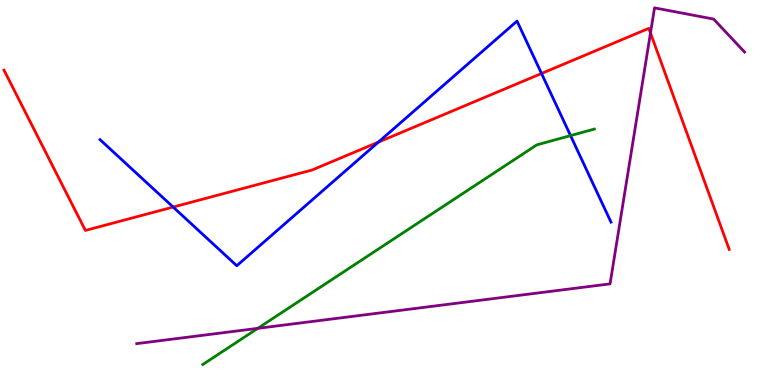[{'lines': ['blue', 'red'], 'intersections': [{'x': 2.23, 'y': 4.62}, {'x': 4.88, 'y': 6.31}, {'x': 6.99, 'y': 8.09}]}, {'lines': ['green', 'red'], 'intersections': []}, {'lines': ['purple', 'red'], 'intersections': [{'x': 8.39, 'y': 9.14}]}, {'lines': ['blue', 'green'], 'intersections': [{'x': 7.36, 'y': 6.48}]}, {'lines': ['blue', 'purple'], 'intersections': []}, {'lines': ['green', 'purple'], 'intersections': [{'x': 3.33, 'y': 1.47}]}]